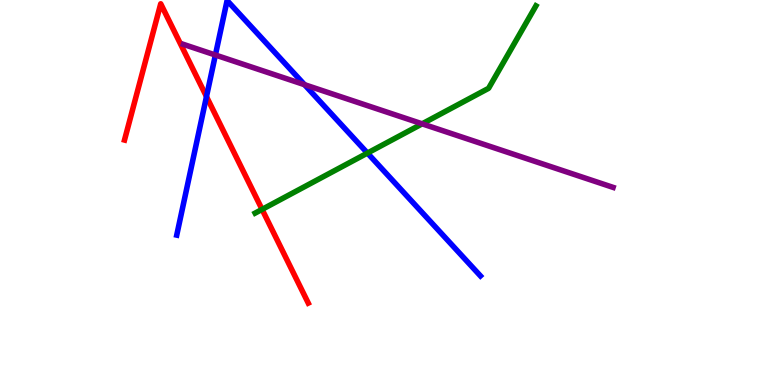[{'lines': ['blue', 'red'], 'intersections': [{'x': 2.66, 'y': 7.49}]}, {'lines': ['green', 'red'], 'intersections': [{'x': 3.38, 'y': 4.56}]}, {'lines': ['purple', 'red'], 'intersections': []}, {'lines': ['blue', 'green'], 'intersections': [{'x': 4.74, 'y': 6.02}]}, {'lines': ['blue', 'purple'], 'intersections': [{'x': 2.78, 'y': 8.57}, {'x': 3.93, 'y': 7.8}]}, {'lines': ['green', 'purple'], 'intersections': [{'x': 5.45, 'y': 6.78}]}]